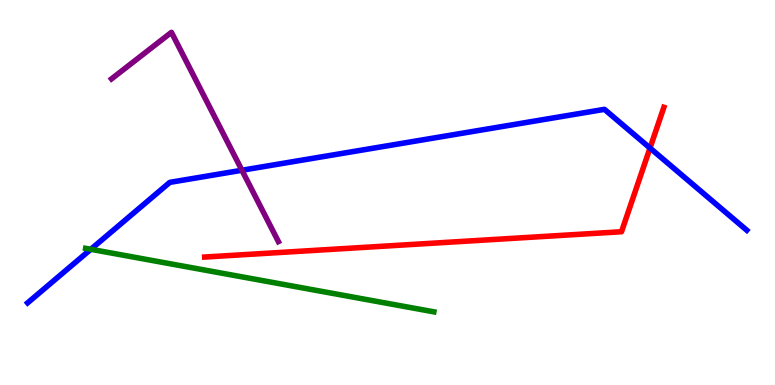[{'lines': ['blue', 'red'], 'intersections': [{'x': 8.39, 'y': 6.15}]}, {'lines': ['green', 'red'], 'intersections': []}, {'lines': ['purple', 'red'], 'intersections': []}, {'lines': ['blue', 'green'], 'intersections': [{'x': 1.17, 'y': 3.52}]}, {'lines': ['blue', 'purple'], 'intersections': [{'x': 3.12, 'y': 5.58}]}, {'lines': ['green', 'purple'], 'intersections': []}]